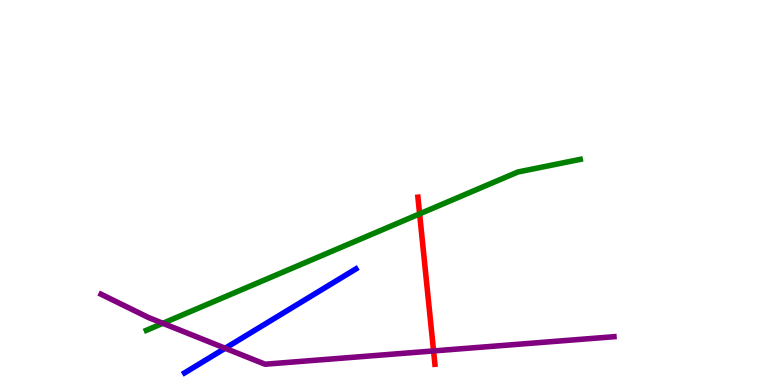[{'lines': ['blue', 'red'], 'intersections': []}, {'lines': ['green', 'red'], 'intersections': [{'x': 5.41, 'y': 4.44}]}, {'lines': ['purple', 'red'], 'intersections': [{'x': 5.59, 'y': 0.885}]}, {'lines': ['blue', 'green'], 'intersections': []}, {'lines': ['blue', 'purple'], 'intersections': [{'x': 2.91, 'y': 0.954}]}, {'lines': ['green', 'purple'], 'intersections': [{'x': 2.1, 'y': 1.6}]}]